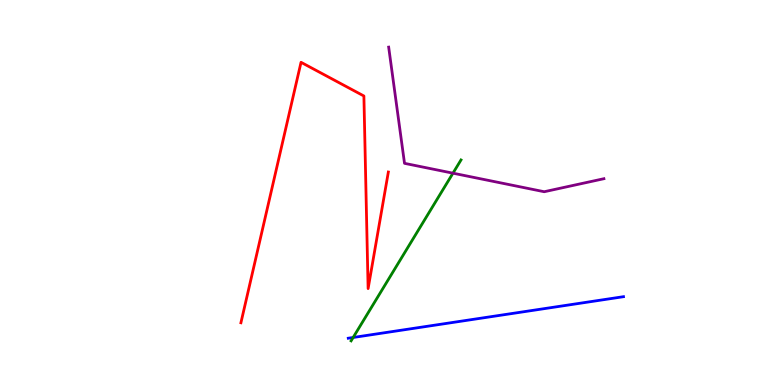[{'lines': ['blue', 'red'], 'intersections': []}, {'lines': ['green', 'red'], 'intersections': []}, {'lines': ['purple', 'red'], 'intersections': []}, {'lines': ['blue', 'green'], 'intersections': [{'x': 4.56, 'y': 1.23}]}, {'lines': ['blue', 'purple'], 'intersections': []}, {'lines': ['green', 'purple'], 'intersections': [{'x': 5.84, 'y': 5.5}]}]